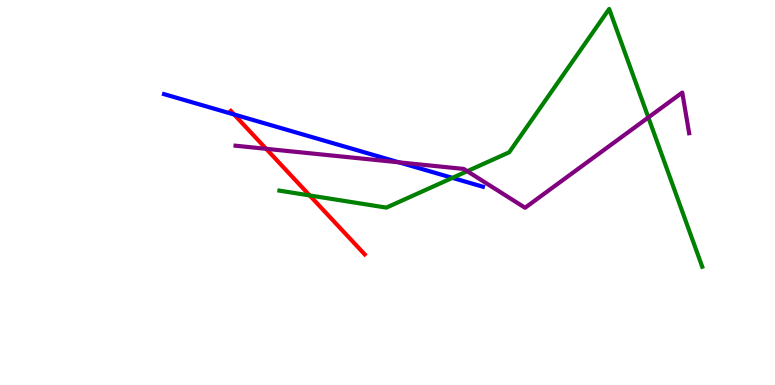[{'lines': ['blue', 'red'], 'intersections': [{'x': 3.02, 'y': 7.03}]}, {'lines': ['green', 'red'], 'intersections': [{'x': 4.0, 'y': 4.92}]}, {'lines': ['purple', 'red'], 'intersections': [{'x': 3.43, 'y': 6.13}]}, {'lines': ['blue', 'green'], 'intersections': [{'x': 5.84, 'y': 5.38}]}, {'lines': ['blue', 'purple'], 'intersections': [{'x': 5.15, 'y': 5.78}]}, {'lines': ['green', 'purple'], 'intersections': [{'x': 6.03, 'y': 5.55}, {'x': 8.37, 'y': 6.95}]}]